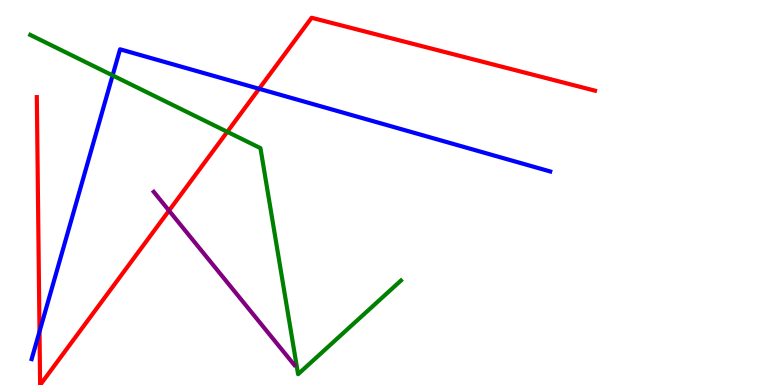[{'lines': ['blue', 'red'], 'intersections': [{'x': 0.51, 'y': 1.39}, {'x': 3.34, 'y': 7.69}]}, {'lines': ['green', 'red'], 'intersections': [{'x': 2.93, 'y': 6.58}]}, {'lines': ['purple', 'red'], 'intersections': [{'x': 2.18, 'y': 4.53}]}, {'lines': ['blue', 'green'], 'intersections': [{'x': 1.45, 'y': 8.04}]}, {'lines': ['blue', 'purple'], 'intersections': []}, {'lines': ['green', 'purple'], 'intersections': []}]